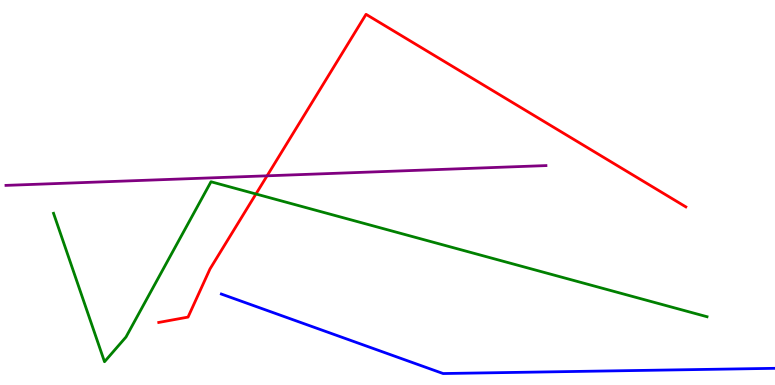[{'lines': ['blue', 'red'], 'intersections': []}, {'lines': ['green', 'red'], 'intersections': [{'x': 3.3, 'y': 4.96}]}, {'lines': ['purple', 'red'], 'intersections': [{'x': 3.45, 'y': 5.43}]}, {'lines': ['blue', 'green'], 'intersections': []}, {'lines': ['blue', 'purple'], 'intersections': []}, {'lines': ['green', 'purple'], 'intersections': []}]